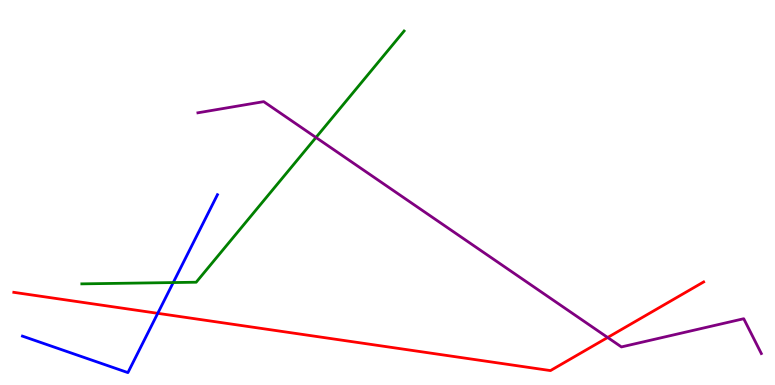[{'lines': ['blue', 'red'], 'intersections': [{'x': 2.04, 'y': 1.86}]}, {'lines': ['green', 'red'], 'intersections': []}, {'lines': ['purple', 'red'], 'intersections': [{'x': 7.84, 'y': 1.23}]}, {'lines': ['blue', 'green'], 'intersections': [{'x': 2.24, 'y': 2.66}]}, {'lines': ['blue', 'purple'], 'intersections': []}, {'lines': ['green', 'purple'], 'intersections': [{'x': 4.08, 'y': 6.43}]}]